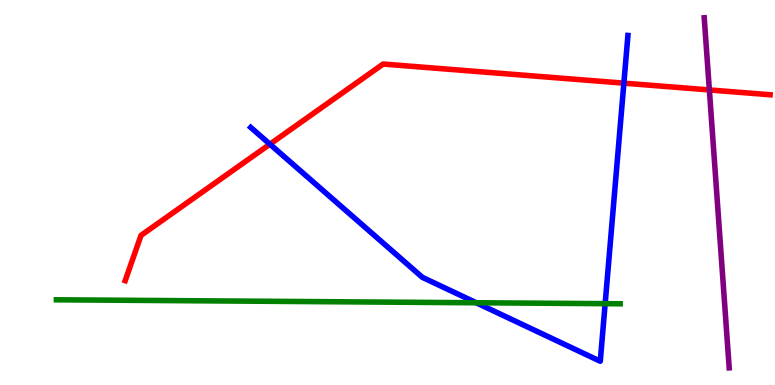[{'lines': ['blue', 'red'], 'intersections': [{'x': 3.48, 'y': 6.26}, {'x': 8.05, 'y': 7.84}]}, {'lines': ['green', 'red'], 'intersections': []}, {'lines': ['purple', 'red'], 'intersections': [{'x': 9.15, 'y': 7.66}]}, {'lines': ['blue', 'green'], 'intersections': [{'x': 6.15, 'y': 2.14}, {'x': 7.81, 'y': 2.11}]}, {'lines': ['blue', 'purple'], 'intersections': []}, {'lines': ['green', 'purple'], 'intersections': []}]